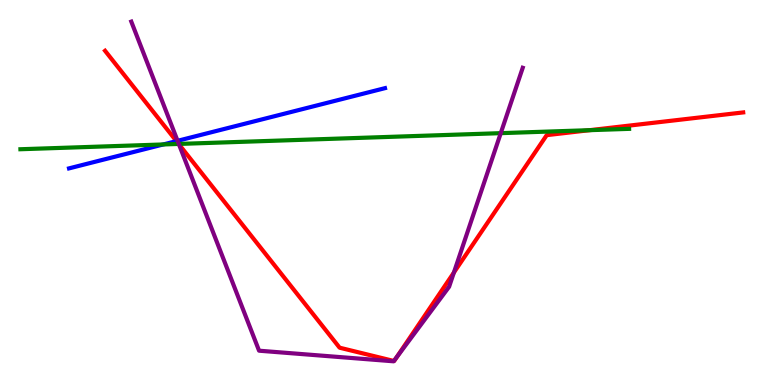[{'lines': ['blue', 'red'], 'intersections': [{'x': 2.28, 'y': 6.33}]}, {'lines': ['green', 'red'], 'intersections': [{'x': 2.31, 'y': 6.26}, {'x': 7.61, 'y': 6.62}]}, {'lines': ['purple', 'red'], 'intersections': [{'x': 2.31, 'y': 6.25}, {'x': 5.08, 'y': 0.624}, {'x': 5.12, 'y': 0.719}, {'x': 5.86, 'y': 2.92}]}, {'lines': ['blue', 'green'], 'intersections': [{'x': 2.11, 'y': 6.25}]}, {'lines': ['blue', 'purple'], 'intersections': [{'x': 2.29, 'y': 6.34}]}, {'lines': ['green', 'purple'], 'intersections': [{'x': 2.31, 'y': 6.26}, {'x': 6.46, 'y': 6.54}]}]